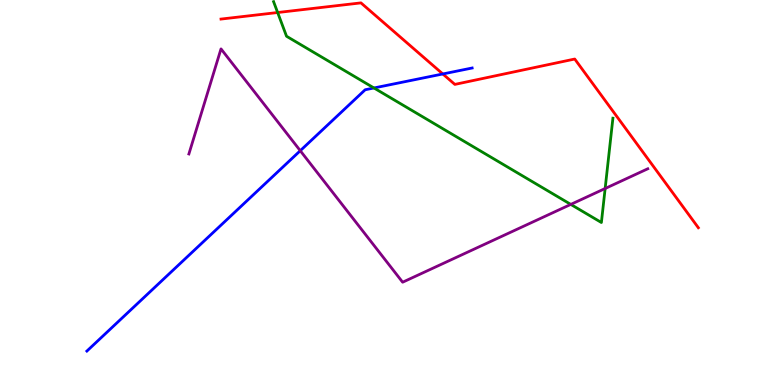[{'lines': ['blue', 'red'], 'intersections': [{'x': 5.71, 'y': 8.08}]}, {'lines': ['green', 'red'], 'intersections': [{'x': 3.58, 'y': 9.67}]}, {'lines': ['purple', 'red'], 'intersections': []}, {'lines': ['blue', 'green'], 'intersections': [{'x': 4.83, 'y': 7.71}]}, {'lines': ['blue', 'purple'], 'intersections': [{'x': 3.87, 'y': 6.09}]}, {'lines': ['green', 'purple'], 'intersections': [{'x': 7.36, 'y': 4.69}, {'x': 7.81, 'y': 5.1}]}]